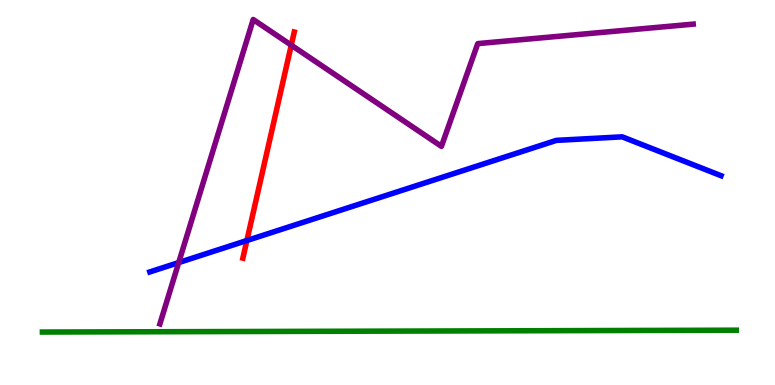[{'lines': ['blue', 'red'], 'intersections': [{'x': 3.19, 'y': 3.75}]}, {'lines': ['green', 'red'], 'intersections': []}, {'lines': ['purple', 'red'], 'intersections': [{'x': 3.76, 'y': 8.83}]}, {'lines': ['blue', 'green'], 'intersections': []}, {'lines': ['blue', 'purple'], 'intersections': [{'x': 2.31, 'y': 3.18}]}, {'lines': ['green', 'purple'], 'intersections': []}]